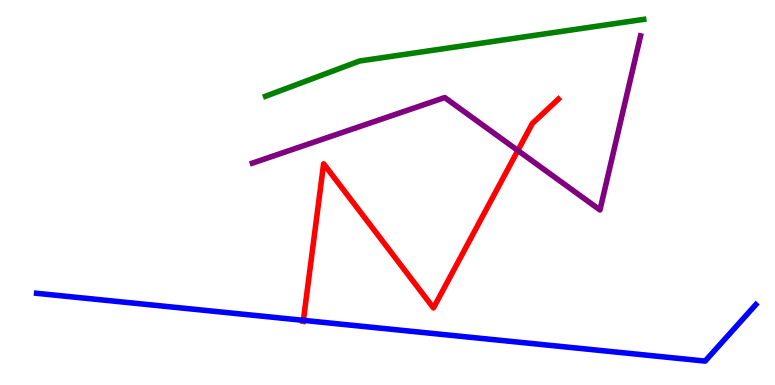[{'lines': ['blue', 'red'], 'intersections': [{'x': 3.91, 'y': 1.68}]}, {'lines': ['green', 'red'], 'intersections': []}, {'lines': ['purple', 'red'], 'intersections': [{'x': 6.68, 'y': 6.09}]}, {'lines': ['blue', 'green'], 'intersections': []}, {'lines': ['blue', 'purple'], 'intersections': []}, {'lines': ['green', 'purple'], 'intersections': []}]